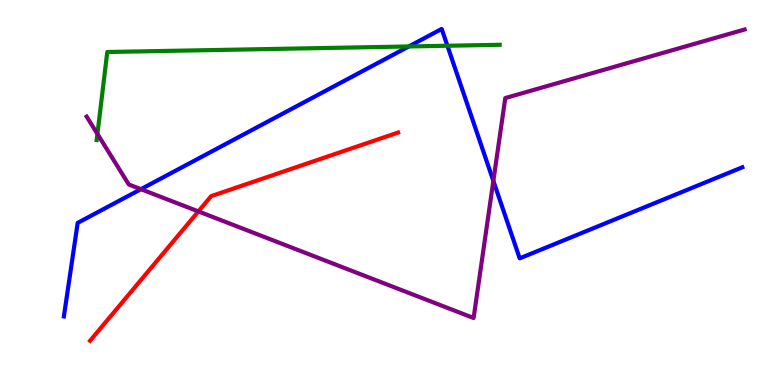[{'lines': ['blue', 'red'], 'intersections': []}, {'lines': ['green', 'red'], 'intersections': []}, {'lines': ['purple', 'red'], 'intersections': [{'x': 2.56, 'y': 4.51}]}, {'lines': ['blue', 'green'], 'intersections': [{'x': 5.28, 'y': 8.79}, {'x': 5.77, 'y': 8.81}]}, {'lines': ['blue', 'purple'], 'intersections': [{'x': 1.82, 'y': 5.09}, {'x': 6.37, 'y': 5.3}]}, {'lines': ['green', 'purple'], 'intersections': [{'x': 1.26, 'y': 6.52}]}]